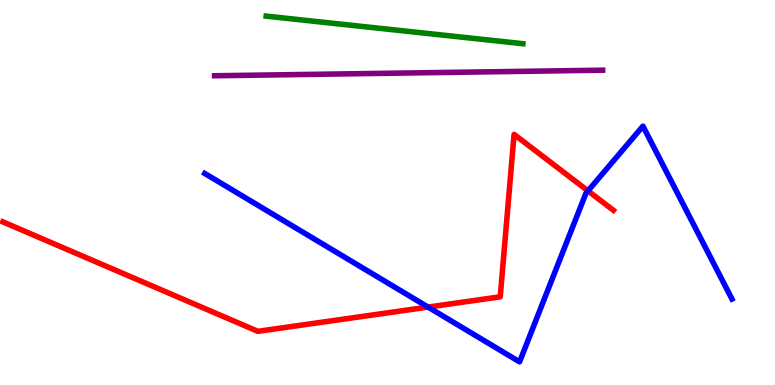[{'lines': ['blue', 'red'], 'intersections': [{'x': 5.52, 'y': 2.02}, {'x': 7.59, 'y': 5.04}]}, {'lines': ['green', 'red'], 'intersections': []}, {'lines': ['purple', 'red'], 'intersections': []}, {'lines': ['blue', 'green'], 'intersections': []}, {'lines': ['blue', 'purple'], 'intersections': []}, {'lines': ['green', 'purple'], 'intersections': []}]